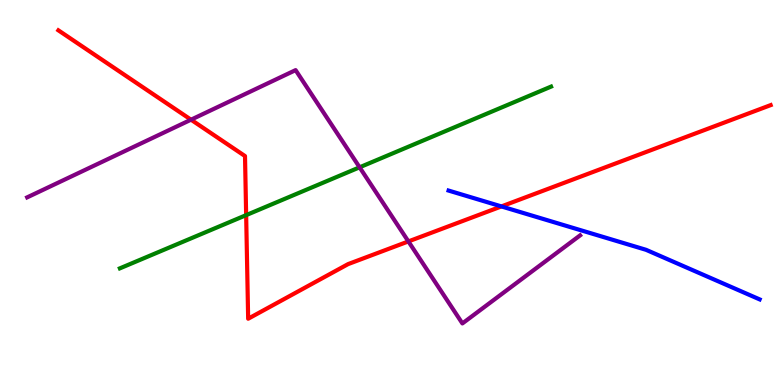[{'lines': ['blue', 'red'], 'intersections': [{'x': 6.47, 'y': 4.64}]}, {'lines': ['green', 'red'], 'intersections': [{'x': 3.18, 'y': 4.41}]}, {'lines': ['purple', 'red'], 'intersections': [{'x': 2.46, 'y': 6.89}, {'x': 5.27, 'y': 3.73}]}, {'lines': ['blue', 'green'], 'intersections': []}, {'lines': ['blue', 'purple'], 'intersections': []}, {'lines': ['green', 'purple'], 'intersections': [{'x': 4.64, 'y': 5.65}]}]